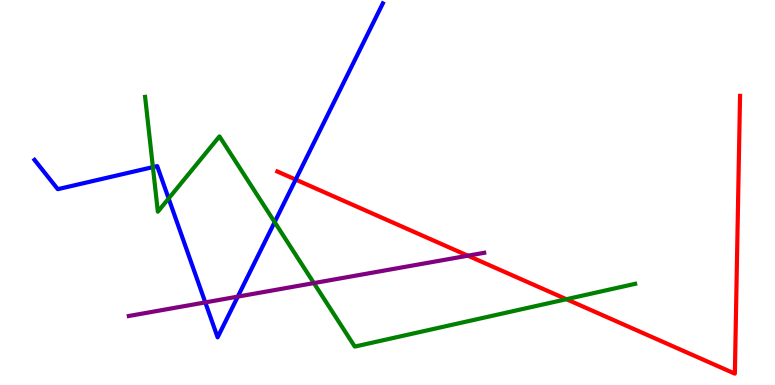[{'lines': ['blue', 'red'], 'intersections': [{'x': 3.82, 'y': 5.34}]}, {'lines': ['green', 'red'], 'intersections': [{'x': 7.31, 'y': 2.23}]}, {'lines': ['purple', 'red'], 'intersections': [{'x': 6.04, 'y': 3.36}]}, {'lines': ['blue', 'green'], 'intersections': [{'x': 1.97, 'y': 5.66}, {'x': 2.18, 'y': 4.84}, {'x': 3.54, 'y': 4.23}]}, {'lines': ['blue', 'purple'], 'intersections': [{'x': 2.65, 'y': 2.15}, {'x': 3.07, 'y': 2.3}]}, {'lines': ['green', 'purple'], 'intersections': [{'x': 4.05, 'y': 2.65}]}]